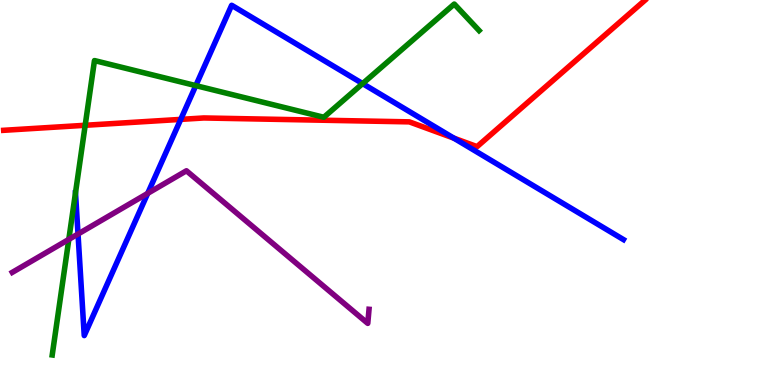[{'lines': ['blue', 'red'], 'intersections': [{'x': 2.33, 'y': 6.9}, {'x': 5.86, 'y': 6.41}]}, {'lines': ['green', 'red'], 'intersections': [{'x': 1.1, 'y': 6.75}]}, {'lines': ['purple', 'red'], 'intersections': []}, {'lines': ['blue', 'green'], 'intersections': [{'x': 2.53, 'y': 7.78}, {'x': 4.68, 'y': 7.83}]}, {'lines': ['blue', 'purple'], 'intersections': [{'x': 1.01, 'y': 3.92}, {'x': 1.91, 'y': 4.98}]}, {'lines': ['green', 'purple'], 'intersections': [{'x': 0.888, 'y': 3.78}]}]